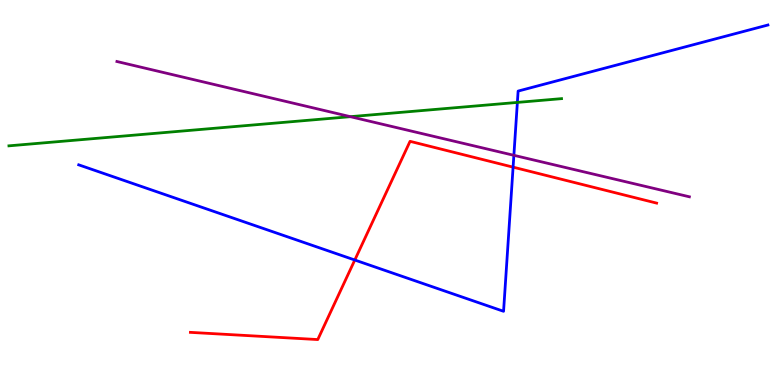[{'lines': ['blue', 'red'], 'intersections': [{'x': 4.58, 'y': 3.25}, {'x': 6.62, 'y': 5.66}]}, {'lines': ['green', 'red'], 'intersections': []}, {'lines': ['purple', 'red'], 'intersections': []}, {'lines': ['blue', 'green'], 'intersections': [{'x': 6.68, 'y': 7.34}]}, {'lines': ['blue', 'purple'], 'intersections': [{'x': 6.63, 'y': 5.97}]}, {'lines': ['green', 'purple'], 'intersections': [{'x': 4.52, 'y': 6.97}]}]